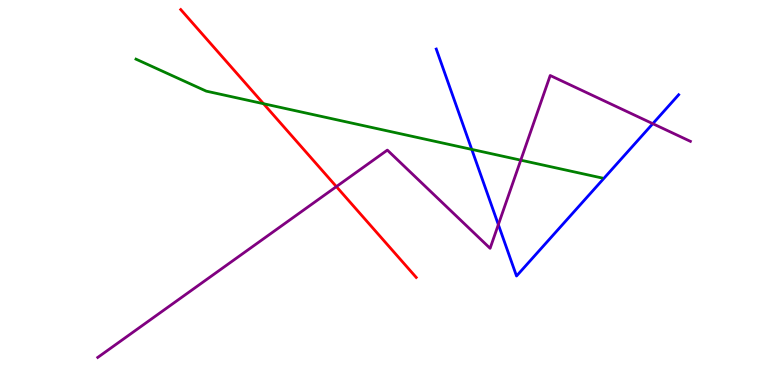[{'lines': ['blue', 'red'], 'intersections': []}, {'lines': ['green', 'red'], 'intersections': [{'x': 3.4, 'y': 7.31}]}, {'lines': ['purple', 'red'], 'intersections': [{'x': 4.34, 'y': 5.15}]}, {'lines': ['blue', 'green'], 'intersections': [{'x': 6.09, 'y': 6.12}]}, {'lines': ['blue', 'purple'], 'intersections': [{'x': 6.43, 'y': 4.17}, {'x': 8.42, 'y': 6.79}]}, {'lines': ['green', 'purple'], 'intersections': [{'x': 6.72, 'y': 5.84}]}]